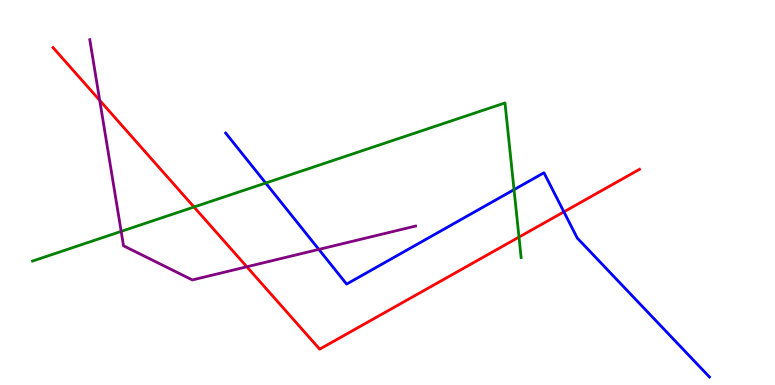[{'lines': ['blue', 'red'], 'intersections': [{'x': 7.28, 'y': 4.5}]}, {'lines': ['green', 'red'], 'intersections': [{'x': 2.5, 'y': 4.62}, {'x': 6.7, 'y': 3.84}]}, {'lines': ['purple', 'red'], 'intersections': [{'x': 1.29, 'y': 7.39}, {'x': 3.19, 'y': 3.07}]}, {'lines': ['blue', 'green'], 'intersections': [{'x': 3.43, 'y': 5.25}, {'x': 6.63, 'y': 5.07}]}, {'lines': ['blue', 'purple'], 'intersections': [{'x': 4.11, 'y': 3.52}]}, {'lines': ['green', 'purple'], 'intersections': [{'x': 1.56, 'y': 3.99}]}]